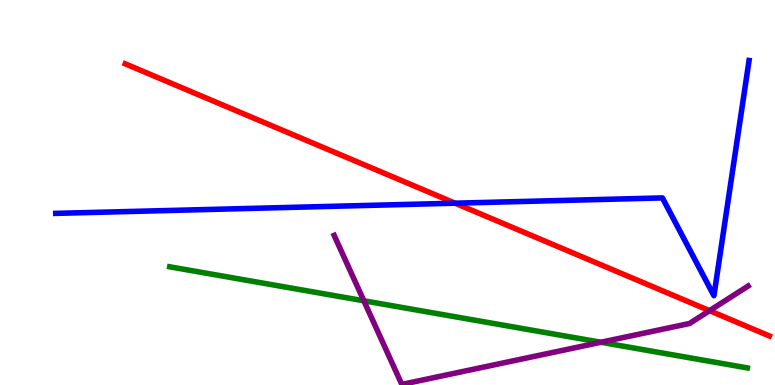[{'lines': ['blue', 'red'], 'intersections': [{'x': 5.87, 'y': 4.72}]}, {'lines': ['green', 'red'], 'intersections': []}, {'lines': ['purple', 'red'], 'intersections': [{'x': 9.16, 'y': 1.93}]}, {'lines': ['blue', 'green'], 'intersections': []}, {'lines': ['blue', 'purple'], 'intersections': []}, {'lines': ['green', 'purple'], 'intersections': [{'x': 4.69, 'y': 2.19}, {'x': 7.75, 'y': 1.11}]}]